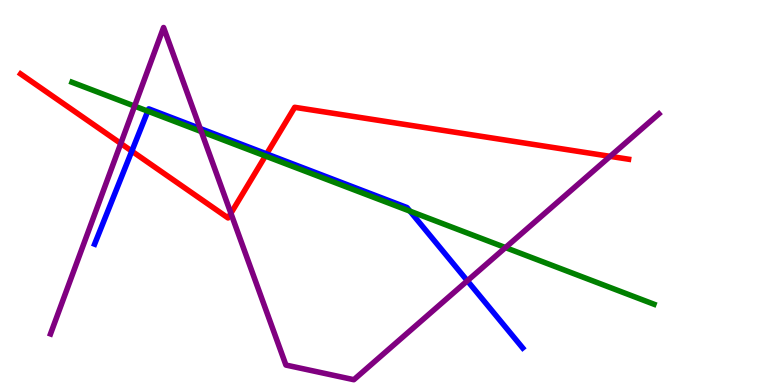[{'lines': ['blue', 'red'], 'intersections': [{'x': 1.7, 'y': 6.07}, {'x': 3.44, 'y': 6.0}]}, {'lines': ['green', 'red'], 'intersections': [{'x': 3.42, 'y': 5.95}]}, {'lines': ['purple', 'red'], 'intersections': [{'x': 1.56, 'y': 6.27}, {'x': 2.98, 'y': 4.46}, {'x': 7.87, 'y': 5.94}]}, {'lines': ['blue', 'green'], 'intersections': [{'x': 1.91, 'y': 7.11}, {'x': 5.29, 'y': 4.52}]}, {'lines': ['blue', 'purple'], 'intersections': [{'x': 2.58, 'y': 6.66}, {'x': 6.03, 'y': 2.71}]}, {'lines': ['green', 'purple'], 'intersections': [{'x': 1.74, 'y': 7.24}, {'x': 2.6, 'y': 6.58}, {'x': 6.52, 'y': 3.57}]}]